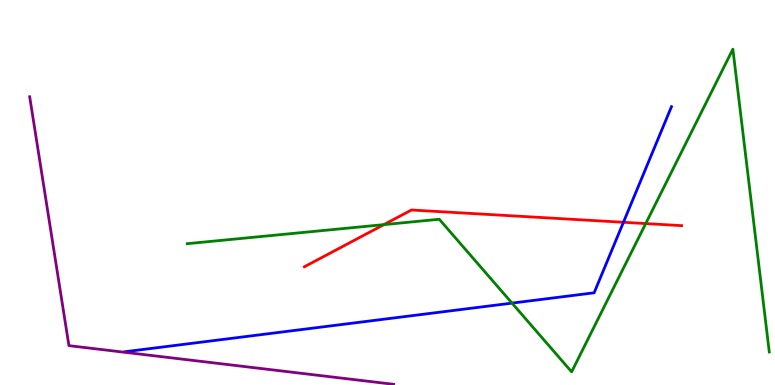[{'lines': ['blue', 'red'], 'intersections': [{'x': 8.04, 'y': 4.23}]}, {'lines': ['green', 'red'], 'intersections': [{'x': 4.95, 'y': 4.17}, {'x': 8.33, 'y': 4.19}]}, {'lines': ['purple', 'red'], 'intersections': []}, {'lines': ['blue', 'green'], 'intersections': [{'x': 6.61, 'y': 2.13}]}, {'lines': ['blue', 'purple'], 'intersections': []}, {'lines': ['green', 'purple'], 'intersections': []}]